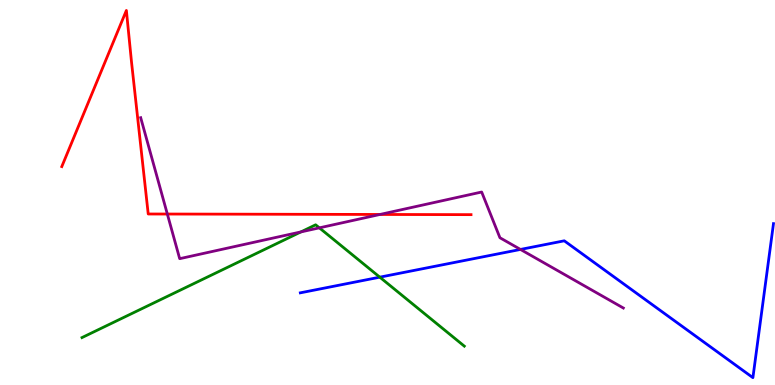[{'lines': ['blue', 'red'], 'intersections': []}, {'lines': ['green', 'red'], 'intersections': []}, {'lines': ['purple', 'red'], 'intersections': [{'x': 2.16, 'y': 4.44}, {'x': 4.9, 'y': 4.43}]}, {'lines': ['blue', 'green'], 'intersections': [{'x': 4.9, 'y': 2.8}]}, {'lines': ['blue', 'purple'], 'intersections': [{'x': 6.72, 'y': 3.52}]}, {'lines': ['green', 'purple'], 'intersections': [{'x': 3.88, 'y': 3.98}, {'x': 4.12, 'y': 4.08}]}]